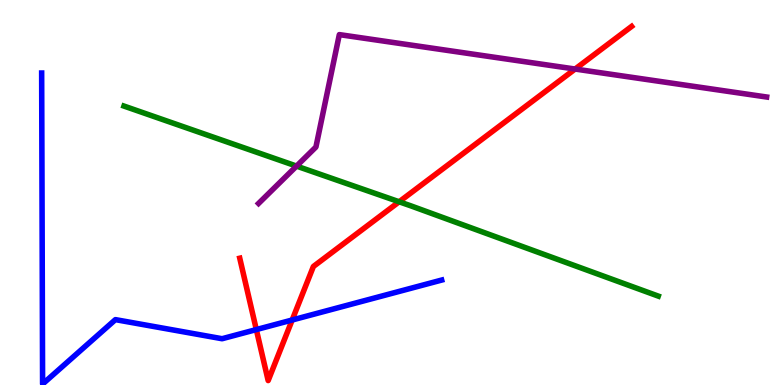[{'lines': ['blue', 'red'], 'intersections': [{'x': 3.31, 'y': 1.44}, {'x': 3.77, 'y': 1.69}]}, {'lines': ['green', 'red'], 'intersections': [{'x': 5.15, 'y': 4.76}]}, {'lines': ['purple', 'red'], 'intersections': [{'x': 7.42, 'y': 8.21}]}, {'lines': ['blue', 'green'], 'intersections': []}, {'lines': ['blue', 'purple'], 'intersections': []}, {'lines': ['green', 'purple'], 'intersections': [{'x': 3.83, 'y': 5.69}]}]